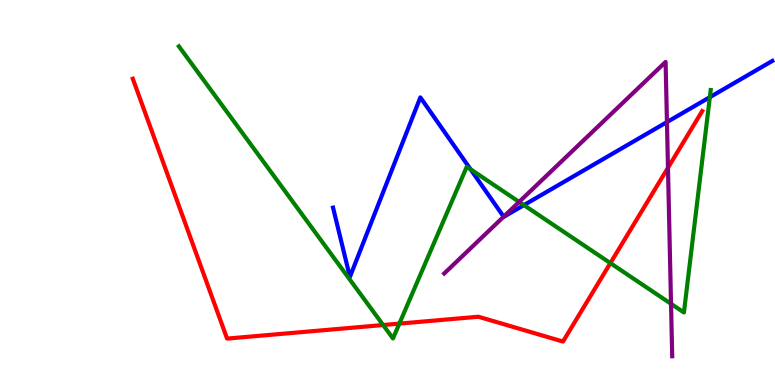[{'lines': ['blue', 'red'], 'intersections': []}, {'lines': ['green', 'red'], 'intersections': [{'x': 4.94, 'y': 1.56}, {'x': 5.15, 'y': 1.59}, {'x': 7.88, 'y': 3.17}]}, {'lines': ['purple', 'red'], 'intersections': [{'x': 8.62, 'y': 5.64}]}, {'lines': ['blue', 'green'], 'intersections': [{'x': 6.07, 'y': 5.6}, {'x': 6.76, 'y': 4.67}, {'x': 9.16, 'y': 7.48}]}, {'lines': ['blue', 'purple'], 'intersections': [{'x': 6.5, 'y': 4.37}, {'x': 8.61, 'y': 6.83}]}, {'lines': ['green', 'purple'], 'intersections': [{'x': 6.7, 'y': 4.76}, {'x': 8.66, 'y': 2.11}]}]